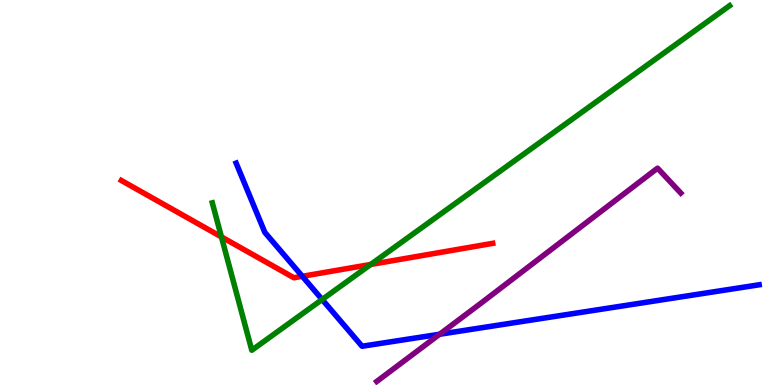[{'lines': ['blue', 'red'], 'intersections': [{'x': 3.9, 'y': 2.82}]}, {'lines': ['green', 'red'], 'intersections': [{'x': 2.86, 'y': 3.85}, {'x': 4.78, 'y': 3.13}]}, {'lines': ['purple', 'red'], 'intersections': []}, {'lines': ['blue', 'green'], 'intersections': [{'x': 4.16, 'y': 2.22}]}, {'lines': ['blue', 'purple'], 'intersections': [{'x': 5.67, 'y': 1.32}]}, {'lines': ['green', 'purple'], 'intersections': []}]